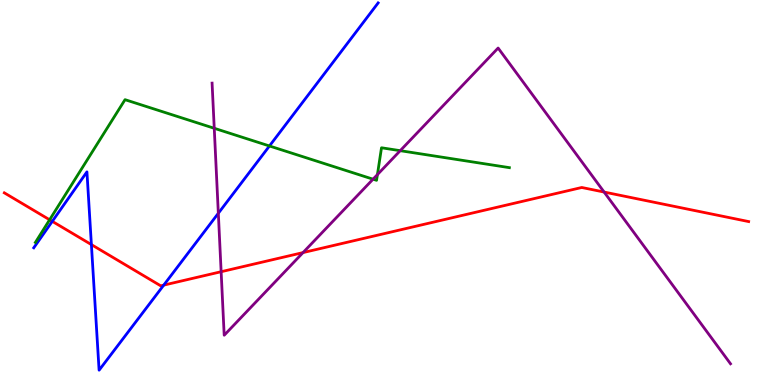[{'lines': ['blue', 'red'], 'intersections': [{'x': 0.675, 'y': 4.25}, {'x': 1.18, 'y': 3.65}, {'x': 2.11, 'y': 2.59}]}, {'lines': ['green', 'red'], 'intersections': [{'x': 0.64, 'y': 4.29}]}, {'lines': ['purple', 'red'], 'intersections': [{'x': 2.85, 'y': 2.94}, {'x': 3.91, 'y': 3.44}, {'x': 7.8, 'y': 5.01}]}, {'lines': ['blue', 'green'], 'intersections': [{'x': 3.48, 'y': 6.21}]}, {'lines': ['blue', 'purple'], 'intersections': [{'x': 2.82, 'y': 4.46}]}, {'lines': ['green', 'purple'], 'intersections': [{'x': 2.76, 'y': 6.67}, {'x': 4.81, 'y': 5.35}, {'x': 4.87, 'y': 5.47}, {'x': 5.16, 'y': 6.09}]}]